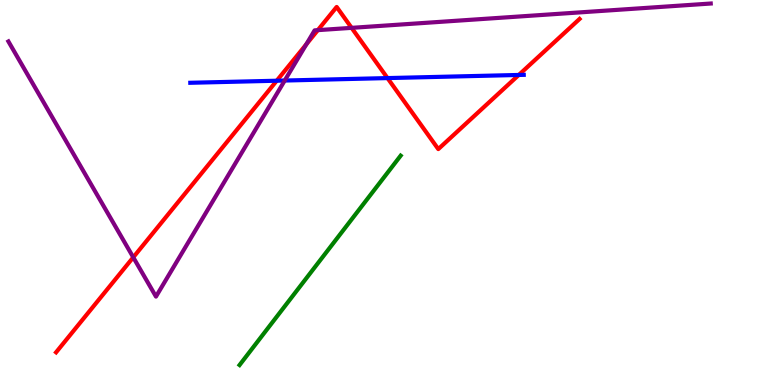[{'lines': ['blue', 'red'], 'intersections': [{'x': 3.57, 'y': 7.9}, {'x': 5.0, 'y': 7.97}, {'x': 6.69, 'y': 8.05}]}, {'lines': ['green', 'red'], 'intersections': []}, {'lines': ['purple', 'red'], 'intersections': [{'x': 1.72, 'y': 3.32}, {'x': 3.95, 'y': 8.85}, {'x': 4.1, 'y': 9.22}, {'x': 4.54, 'y': 9.28}]}, {'lines': ['blue', 'green'], 'intersections': []}, {'lines': ['blue', 'purple'], 'intersections': [{'x': 3.67, 'y': 7.91}]}, {'lines': ['green', 'purple'], 'intersections': []}]